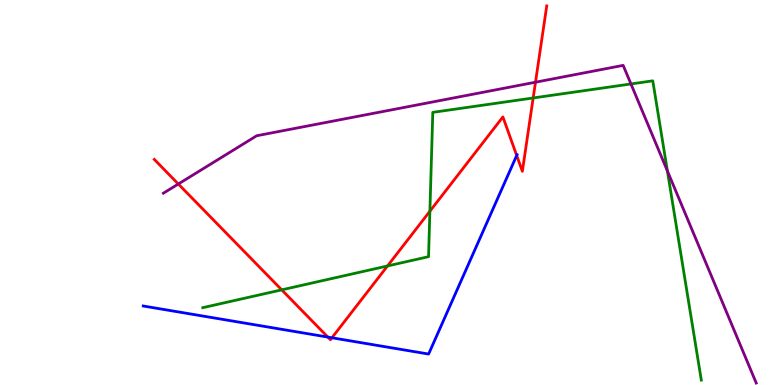[{'lines': ['blue', 'red'], 'intersections': [{'x': 4.23, 'y': 1.24}, {'x': 4.28, 'y': 1.23}, {'x': 6.67, 'y': 5.96}]}, {'lines': ['green', 'red'], 'intersections': [{'x': 3.64, 'y': 2.47}, {'x': 5.0, 'y': 3.09}, {'x': 5.55, 'y': 4.51}, {'x': 6.88, 'y': 7.46}]}, {'lines': ['purple', 'red'], 'intersections': [{'x': 2.3, 'y': 5.22}, {'x': 6.91, 'y': 7.86}]}, {'lines': ['blue', 'green'], 'intersections': []}, {'lines': ['blue', 'purple'], 'intersections': []}, {'lines': ['green', 'purple'], 'intersections': [{'x': 8.14, 'y': 7.82}, {'x': 8.61, 'y': 5.56}]}]